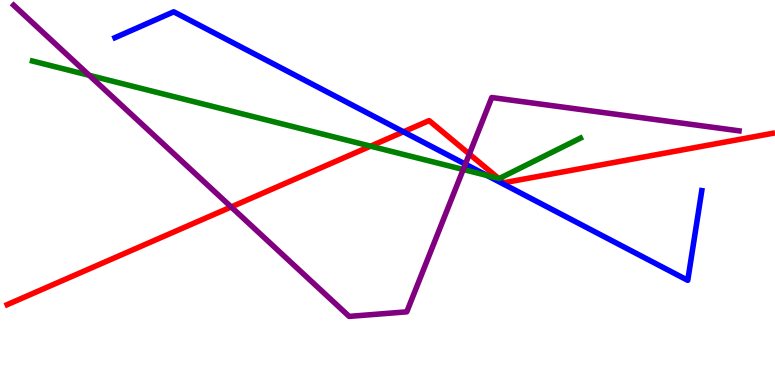[{'lines': ['blue', 'red'], 'intersections': [{'x': 5.21, 'y': 6.58}]}, {'lines': ['green', 'red'], 'intersections': [{'x': 4.78, 'y': 6.2}, {'x': 6.43, 'y': 5.37}]}, {'lines': ['purple', 'red'], 'intersections': [{'x': 2.98, 'y': 4.62}, {'x': 6.06, 'y': 6.0}]}, {'lines': ['blue', 'green'], 'intersections': [{'x': 6.28, 'y': 5.44}]}, {'lines': ['blue', 'purple'], 'intersections': [{'x': 6.0, 'y': 5.74}]}, {'lines': ['green', 'purple'], 'intersections': [{'x': 1.15, 'y': 8.04}, {'x': 5.98, 'y': 5.6}]}]